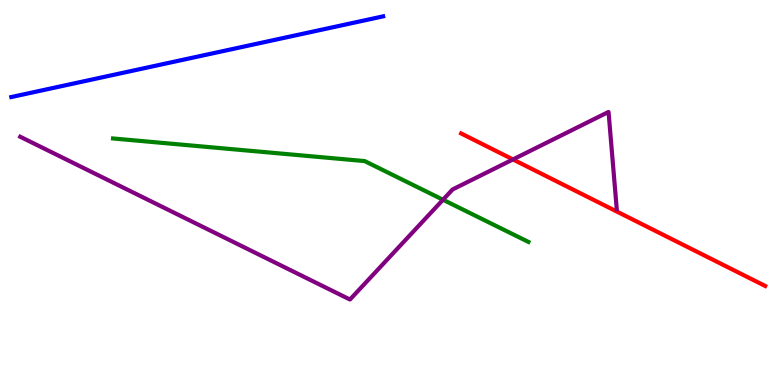[{'lines': ['blue', 'red'], 'intersections': []}, {'lines': ['green', 'red'], 'intersections': []}, {'lines': ['purple', 'red'], 'intersections': [{'x': 6.62, 'y': 5.86}]}, {'lines': ['blue', 'green'], 'intersections': []}, {'lines': ['blue', 'purple'], 'intersections': []}, {'lines': ['green', 'purple'], 'intersections': [{'x': 5.72, 'y': 4.81}]}]